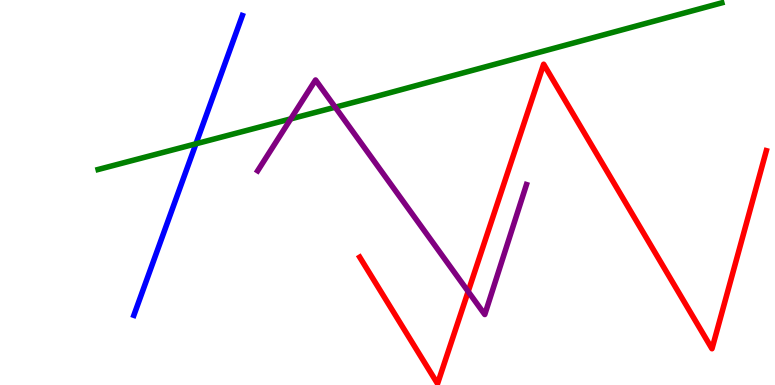[{'lines': ['blue', 'red'], 'intersections': []}, {'lines': ['green', 'red'], 'intersections': []}, {'lines': ['purple', 'red'], 'intersections': [{'x': 6.04, 'y': 2.43}]}, {'lines': ['blue', 'green'], 'intersections': [{'x': 2.53, 'y': 6.26}]}, {'lines': ['blue', 'purple'], 'intersections': []}, {'lines': ['green', 'purple'], 'intersections': [{'x': 3.75, 'y': 6.91}, {'x': 4.33, 'y': 7.22}]}]